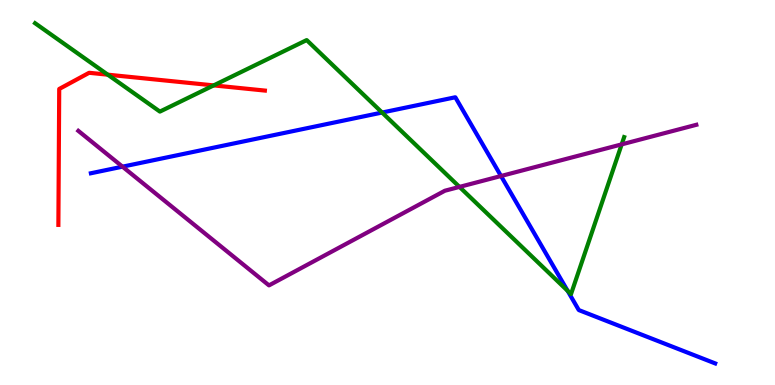[{'lines': ['blue', 'red'], 'intersections': []}, {'lines': ['green', 'red'], 'intersections': [{'x': 1.39, 'y': 8.06}, {'x': 2.76, 'y': 7.78}]}, {'lines': ['purple', 'red'], 'intersections': []}, {'lines': ['blue', 'green'], 'intersections': [{'x': 4.93, 'y': 7.08}, {'x': 7.32, 'y': 2.45}]}, {'lines': ['blue', 'purple'], 'intersections': [{'x': 1.58, 'y': 5.67}, {'x': 6.46, 'y': 5.43}]}, {'lines': ['green', 'purple'], 'intersections': [{'x': 5.93, 'y': 5.15}, {'x': 8.02, 'y': 6.25}]}]